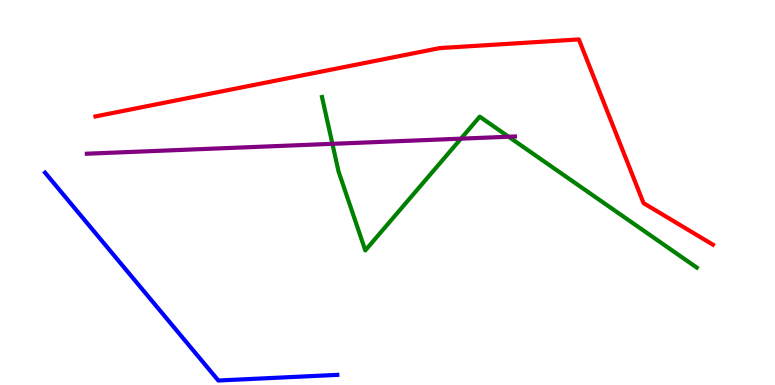[{'lines': ['blue', 'red'], 'intersections': []}, {'lines': ['green', 'red'], 'intersections': []}, {'lines': ['purple', 'red'], 'intersections': []}, {'lines': ['blue', 'green'], 'intersections': []}, {'lines': ['blue', 'purple'], 'intersections': []}, {'lines': ['green', 'purple'], 'intersections': [{'x': 4.29, 'y': 6.26}, {'x': 5.95, 'y': 6.4}, {'x': 6.56, 'y': 6.45}]}]